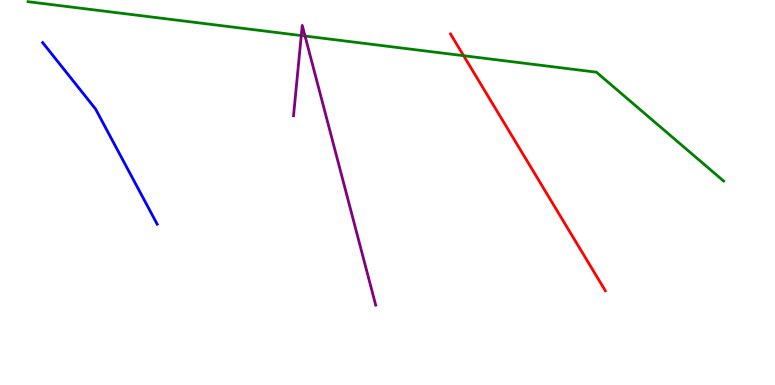[{'lines': ['blue', 'red'], 'intersections': []}, {'lines': ['green', 'red'], 'intersections': [{'x': 5.98, 'y': 8.55}]}, {'lines': ['purple', 'red'], 'intersections': []}, {'lines': ['blue', 'green'], 'intersections': []}, {'lines': ['blue', 'purple'], 'intersections': []}, {'lines': ['green', 'purple'], 'intersections': [{'x': 3.89, 'y': 9.08}, {'x': 3.94, 'y': 9.06}]}]